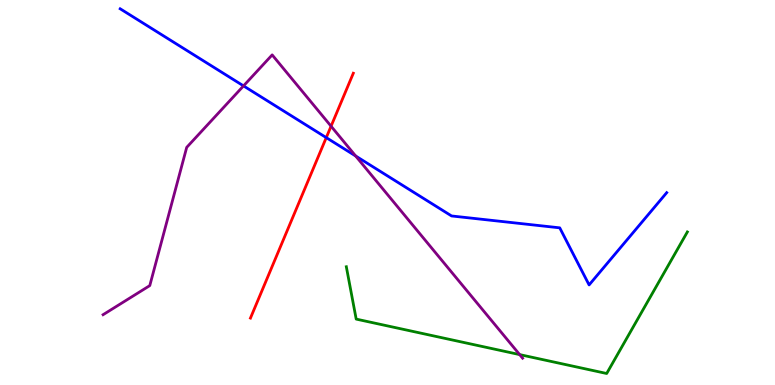[{'lines': ['blue', 'red'], 'intersections': [{'x': 4.21, 'y': 6.43}]}, {'lines': ['green', 'red'], 'intersections': []}, {'lines': ['purple', 'red'], 'intersections': [{'x': 4.27, 'y': 6.72}]}, {'lines': ['blue', 'green'], 'intersections': []}, {'lines': ['blue', 'purple'], 'intersections': [{'x': 3.14, 'y': 7.77}, {'x': 4.59, 'y': 5.95}]}, {'lines': ['green', 'purple'], 'intersections': [{'x': 6.71, 'y': 0.79}]}]